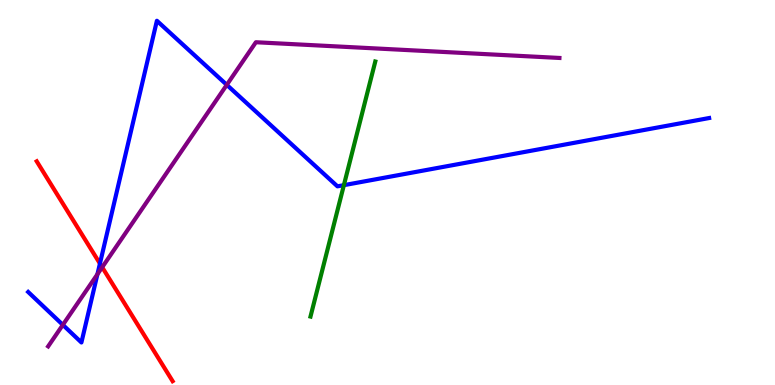[{'lines': ['blue', 'red'], 'intersections': [{'x': 1.29, 'y': 3.15}]}, {'lines': ['green', 'red'], 'intersections': []}, {'lines': ['purple', 'red'], 'intersections': [{'x': 1.32, 'y': 3.06}]}, {'lines': ['blue', 'green'], 'intersections': [{'x': 4.44, 'y': 5.19}]}, {'lines': ['blue', 'purple'], 'intersections': [{'x': 0.811, 'y': 1.56}, {'x': 1.26, 'y': 2.88}, {'x': 2.93, 'y': 7.8}]}, {'lines': ['green', 'purple'], 'intersections': []}]